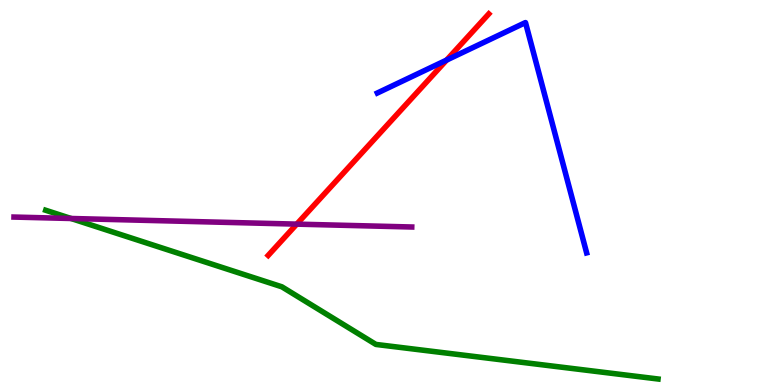[{'lines': ['blue', 'red'], 'intersections': [{'x': 5.76, 'y': 8.44}]}, {'lines': ['green', 'red'], 'intersections': []}, {'lines': ['purple', 'red'], 'intersections': [{'x': 3.83, 'y': 4.18}]}, {'lines': ['blue', 'green'], 'intersections': []}, {'lines': ['blue', 'purple'], 'intersections': []}, {'lines': ['green', 'purple'], 'intersections': [{'x': 0.917, 'y': 4.32}]}]